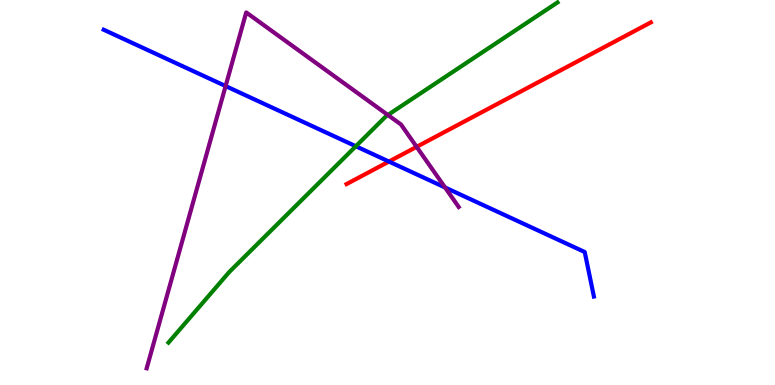[{'lines': ['blue', 'red'], 'intersections': [{'x': 5.02, 'y': 5.8}]}, {'lines': ['green', 'red'], 'intersections': []}, {'lines': ['purple', 'red'], 'intersections': [{'x': 5.38, 'y': 6.19}]}, {'lines': ['blue', 'green'], 'intersections': [{'x': 4.59, 'y': 6.2}]}, {'lines': ['blue', 'purple'], 'intersections': [{'x': 2.91, 'y': 7.76}, {'x': 5.74, 'y': 5.13}]}, {'lines': ['green', 'purple'], 'intersections': [{'x': 5.0, 'y': 7.01}]}]